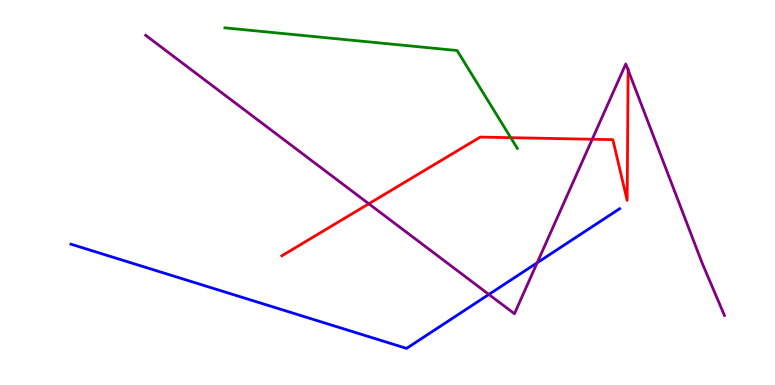[{'lines': ['blue', 'red'], 'intersections': []}, {'lines': ['green', 'red'], 'intersections': [{'x': 6.59, 'y': 6.42}]}, {'lines': ['purple', 'red'], 'intersections': [{'x': 4.76, 'y': 4.71}, {'x': 7.64, 'y': 6.38}, {'x': 8.11, 'y': 8.18}]}, {'lines': ['blue', 'green'], 'intersections': []}, {'lines': ['blue', 'purple'], 'intersections': [{'x': 6.31, 'y': 2.35}, {'x': 6.93, 'y': 3.17}]}, {'lines': ['green', 'purple'], 'intersections': []}]